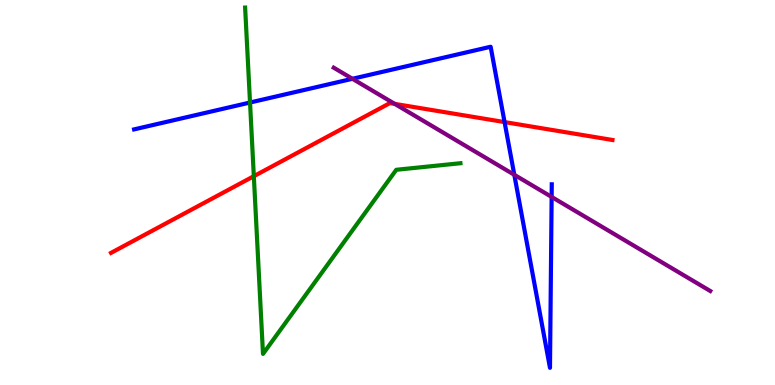[{'lines': ['blue', 'red'], 'intersections': [{'x': 6.51, 'y': 6.83}]}, {'lines': ['green', 'red'], 'intersections': [{'x': 3.28, 'y': 5.42}]}, {'lines': ['purple', 'red'], 'intersections': [{'x': 5.09, 'y': 7.3}]}, {'lines': ['blue', 'green'], 'intersections': [{'x': 3.23, 'y': 7.34}]}, {'lines': ['blue', 'purple'], 'intersections': [{'x': 4.55, 'y': 7.95}, {'x': 6.64, 'y': 5.46}, {'x': 7.12, 'y': 4.88}]}, {'lines': ['green', 'purple'], 'intersections': []}]